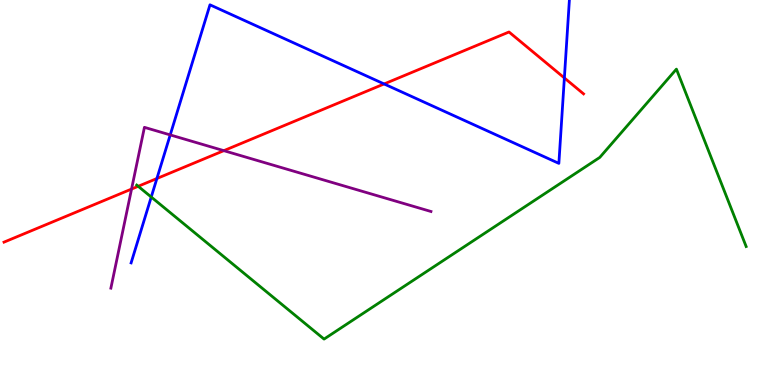[{'lines': ['blue', 'red'], 'intersections': [{'x': 2.02, 'y': 5.36}, {'x': 4.96, 'y': 7.82}, {'x': 7.28, 'y': 7.98}]}, {'lines': ['green', 'red'], 'intersections': [{'x': 1.78, 'y': 5.16}]}, {'lines': ['purple', 'red'], 'intersections': [{'x': 1.7, 'y': 5.09}, {'x': 2.89, 'y': 6.09}]}, {'lines': ['blue', 'green'], 'intersections': [{'x': 1.95, 'y': 4.88}]}, {'lines': ['blue', 'purple'], 'intersections': [{'x': 2.2, 'y': 6.5}]}, {'lines': ['green', 'purple'], 'intersections': []}]